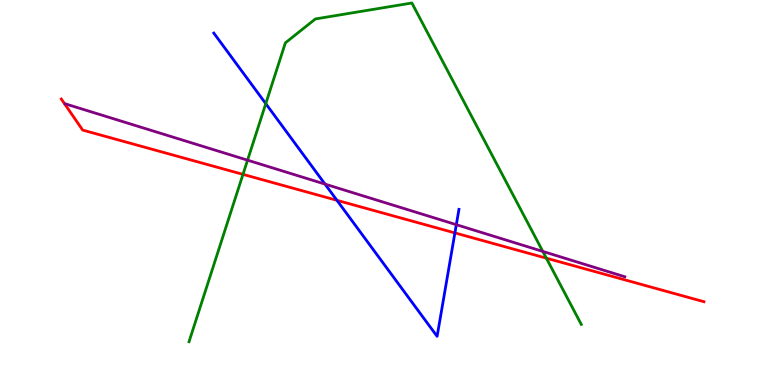[{'lines': ['blue', 'red'], 'intersections': [{'x': 4.35, 'y': 4.8}, {'x': 5.87, 'y': 3.95}]}, {'lines': ['green', 'red'], 'intersections': [{'x': 3.14, 'y': 5.47}, {'x': 7.05, 'y': 3.29}]}, {'lines': ['purple', 'red'], 'intersections': []}, {'lines': ['blue', 'green'], 'intersections': [{'x': 3.43, 'y': 7.31}]}, {'lines': ['blue', 'purple'], 'intersections': [{'x': 4.19, 'y': 5.22}, {'x': 5.89, 'y': 4.16}]}, {'lines': ['green', 'purple'], 'intersections': [{'x': 3.19, 'y': 5.84}, {'x': 7.0, 'y': 3.47}]}]